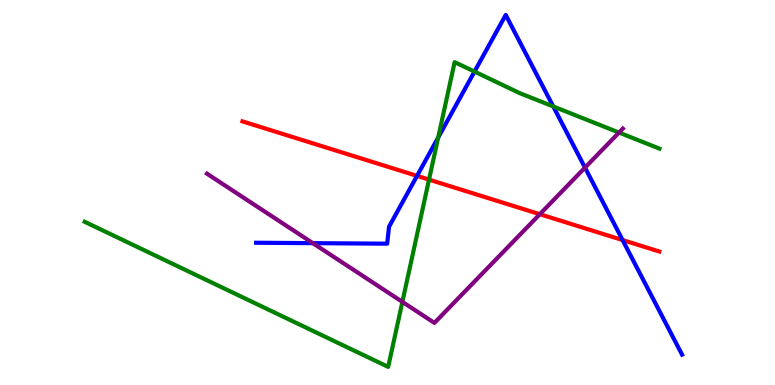[{'lines': ['blue', 'red'], 'intersections': [{'x': 5.38, 'y': 5.43}, {'x': 8.03, 'y': 3.76}]}, {'lines': ['green', 'red'], 'intersections': [{'x': 5.54, 'y': 5.33}]}, {'lines': ['purple', 'red'], 'intersections': [{'x': 6.97, 'y': 4.44}]}, {'lines': ['blue', 'green'], 'intersections': [{'x': 5.65, 'y': 6.43}, {'x': 6.12, 'y': 8.14}, {'x': 7.14, 'y': 7.23}]}, {'lines': ['blue', 'purple'], 'intersections': [{'x': 4.04, 'y': 3.68}, {'x': 7.55, 'y': 5.65}]}, {'lines': ['green', 'purple'], 'intersections': [{'x': 5.19, 'y': 2.16}, {'x': 7.99, 'y': 6.56}]}]